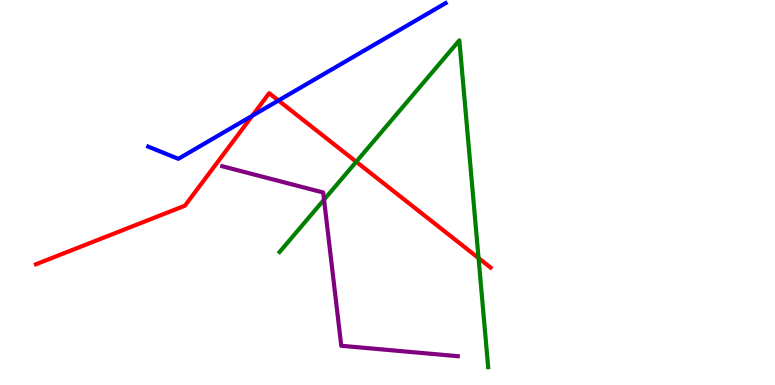[{'lines': ['blue', 'red'], 'intersections': [{'x': 3.26, 'y': 6.99}, {'x': 3.59, 'y': 7.39}]}, {'lines': ['green', 'red'], 'intersections': [{'x': 4.6, 'y': 5.8}, {'x': 6.17, 'y': 3.3}]}, {'lines': ['purple', 'red'], 'intersections': []}, {'lines': ['blue', 'green'], 'intersections': []}, {'lines': ['blue', 'purple'], 'intersections': []}, {'lines': ['green', 'purple'], 'intersections': [{'x': 4.18, 'y': 4.81}]}]